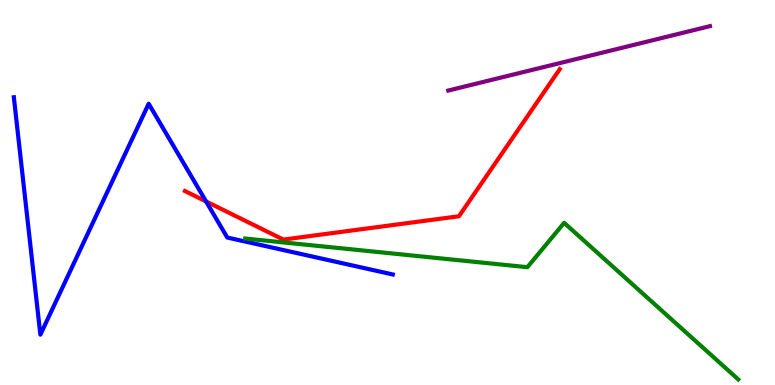[{'lines': ['blue', 'red'], 'intersections': [{'x': 2.66, 'y': 4.77}]}, {'lines': ['green', 'red'], 'intersections': []}, {'lines': ['purple', 'red'], 'intersections': []}, {'lines': ['blue', 'green'], 'intersections': []}, {'lines': ['blue', 'purple'], 'intersections': []}, {'lines': ['green', 'purple'], 'intersections': []}]